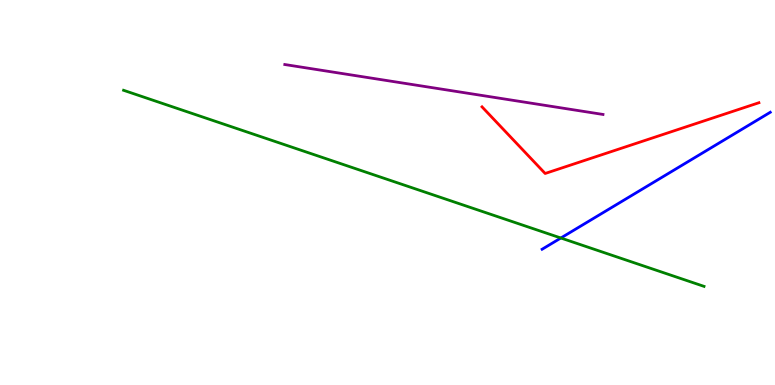[{'lines': ['blue', 'red'], 'intersections': []}, {'lines': ['green', 'red'], 'intersections': []}, {'lines': ['purple', 'red'], 'intersections': []}, {'lines': ['blue', 'green'], 'intersections': [{'x': 7.24, 'y': 3.82}]}, {'lines': ['blue', 'purple'], 'intersections': []}, {'lines': ['green', 'purple'], 'intersections': []}]